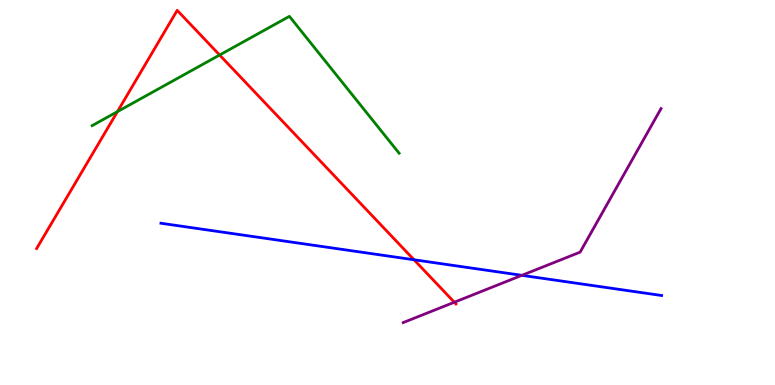[{'lines': ['blue', 'red'], 'intersections': [{'x': 5.34, 'y': 3.25}]}, {'lines': ['green', 'red'], 'intersections': [{'x': 1.52, 'y': 7.1}, {'x': 2.83, 'y': 8.57}]}, {'lines': ['purple', 'red'], 'intersections': [{'x': 5.86, 'y': 2.15}]}, {'lines': ['blue', 'green'], 'intersections': []}, {'lines': ['blue', 'purple'], 'intersections': [{'x': 6.73, 'y': 2.85}]}, {'lines': ['green', 'purple'], 'intersections': []}]